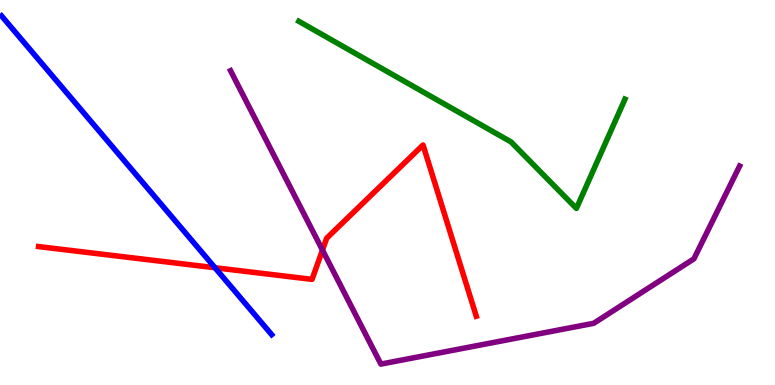[{'lines': ['blue', 'red'], 'intersections': [{'x': 2.77, 'y': 3.05}]}, {'lines': ['green', 'red'], 'intersections': []}, {'lines': ['purple', 'red'], 'intersections': [{'x': 4.16, 'y': 3.5}]}, {'lines': ['blue', 'green'], 'intersections': []}, {'lines': ['blue', 'purple'], 'intersections': []}, {'lines': ['green', 'purple'], 'intersections': []}]